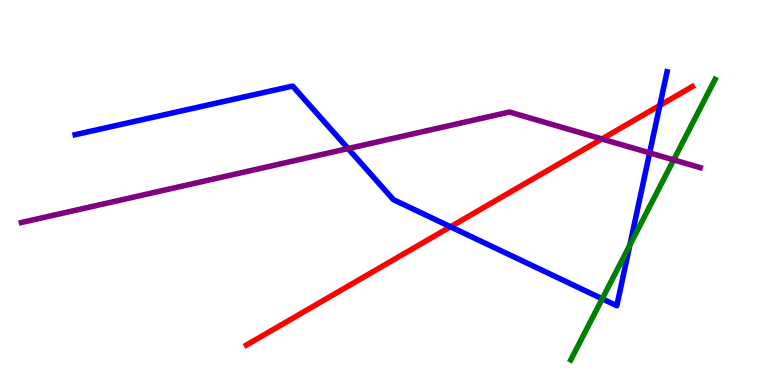[{'lines': ['blue', 'red'], 'intersections': [{'x': 5.81, 'y': 4.11}, {'x': 8.51, 'y': 7.26}]}, {'lines': ['green', 'red'], 'intersections': []}, {'lines': ['purple', 'red'], 'intersections': [{'x': 7.77, 'y': 6.39}]}, {'lines': ['blue', 'green'], 'intersections': [{'x': 7.77, 'y': 2.24}, {'x': 8.13, 'y': 3.63}]}, {'lines': ['blue', 'purple'], 'intersections': [{'x': 4.49, 'y': 6.14}, {'x': 8.38, 'y': 6.03}]}, {'lines': ['green', 'purple'], 'intersections': [{'x': 8.69, 'y': 5.85}]}]